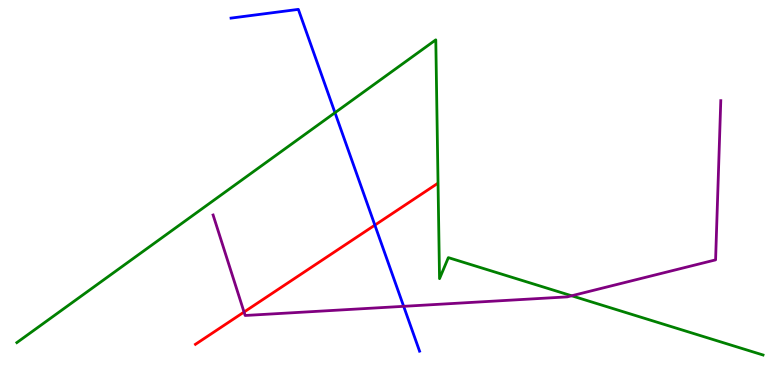[{'lines': ['blue', 'red'], 'intersections': [{'x': 4.84, 'y': 4.15}]}, {'lines': ['green', 'red'], 'intersections': []}, {'lines': ['purple', 'red'], 'intersections': [{'x': 3.15, 'y': 1.9}]}, {'lines': ['blue', 'green'], 'intersections': [{'x': 4.32, 'y': 7.07}]}, {'lines': ['blue', 'purple'], 'intersections': [{'x': 5.21, 'y': 2.04}]}, {'lines': ['green', 'purple'], 'intersections': [{'x': 7.38, 'y': 2.32}]}]